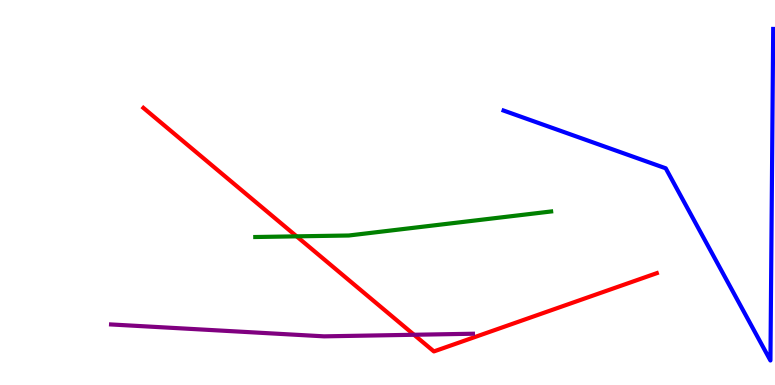[{'lines': ['blue', 'red'], 'intersections': []}, {'lines': ['green', 'red'], 'intersections': [{'x': 3.83, 'y': 3.86}]}, {'lines': ['purple', 'red'], 'intersections': [{'x': 5.34, 'y': 1.3}]}, {'lines': ['blue', 'green'], 'intersections': []}, {'lines': ['blue', 'purple'], 'intersections': []}, {'lines': ['green', 'purple'], 'intersections': []}]